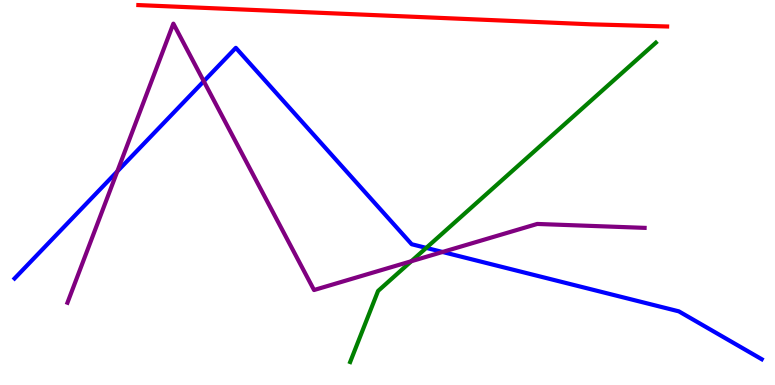[{'lines': ['blue', 'red'], 'intersections': []}, {'lines': ['green', 'red'], 'intersections': []}, {'lines': ['purple', 'red'], 'intersections': []}, {'lines': ['blue', 'green'], 'intersections': [{'x': 5.5, 'y': 3.56}]}, {'lines': ['blue', 'purple'], 'intersections': [{'x': 1.51, 'y': 5.55}, {'x': 2.63, 'y': 7.89}, {'x': 5.71, 'y': 3.45}]}, {'lines': ['green', 'purple'], 'intersections': [{'x': 5.31, 'y': 3.22}]}]